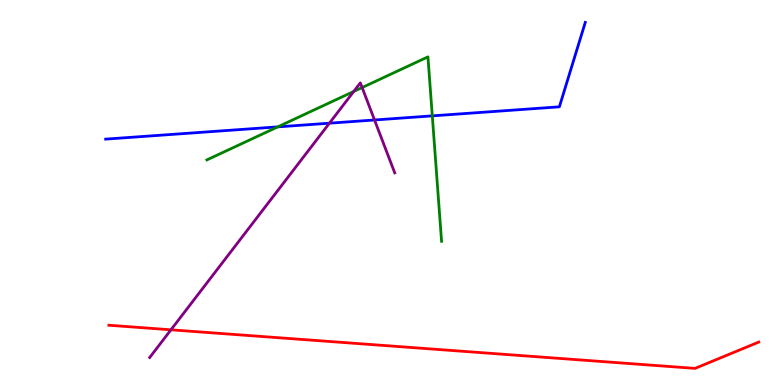[{'lines': ['blue', 'red'], 'intersections': []}, {'lines': ['green', 'red'], 'intersections': []}, {'lines': ['purple', 'red'], 'intersections': [{'x': 2.21, 'y': 1.43}]}, {'lines': ['blue', 'green'], 'intersections': [{'x': 3.58, 'y': 6.7}, {'x': 5.58, 'y': 6.99}]}, {'lines': ['blue', 'purple'], 'intersections': [{'x': 4.25, 'y': 6.8}, {'x': 4.83, 'y': 6.88}]}, {'lines': ['green', 'purple'], 'intersections': [{'x': 4.56, 'y': 7.62}, {'x': 4.67, 'y': 7.73}]}]